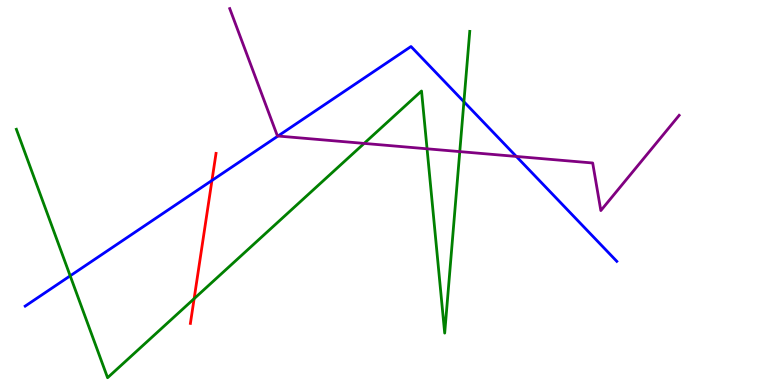[{'lines': ['blue', 'red'], 'intersections': [{'x': 2.73, 'y': 5.31}]}, {'lines': ['green', 'red'], 'intersections': [{'x': 2.5, 'y': 2.24}]}, {'lines': ['purple', 'red'], 'intersections': []}, {'lines': ['blue', 'green'], 'intersections': [{'x': 0.906, 'y': 2.84}, {'x': 5.99, 'y': 7.36}]}, {'lines': ['blue', 'purple'], 'intersections': [{'x': 3.59, 'y': 6.47}, {'x': 6.66, 'y': 5.94}]}, {'lines': ['green', 'purple'], 'intersections': [{'x': 4.7, 'y': 6.28}, {'x': 5.51, 'y': 6.13}, {'x': 5.93, 'y': 6.06}]}]